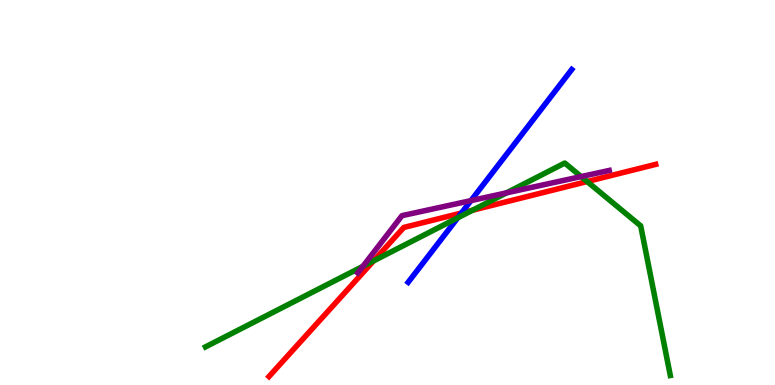[{'lines': ['blue', 'red'], 'intersections': [{'x': 5.95, 'y': 4.47}]}, {'lines': ['green', 'red'], 'intersections': [{'x': 4.82, 'y': 3.22}, {'x': 6.1, 'y': 4.54}, {'x': 7.58, 'y': 5.28}]}, {'lines': ['purple', 'red'], 'intersections': []}, {'lines': ['blue', 'green'], 'intersections': [{'x': 5.91, 'y': 4.34}]}, {'lines': ['blue', 'purple'], 'intersections': [{'x': 6.08, 'y': 4.79}]}, {'lines': ['green', 'purple'], 'intersections': [{'x': 4.68, 'y': 3.08}, {'x': 6.54, 'y': 4.99}, {'x': 7.5, 'y': 5.41}]}]